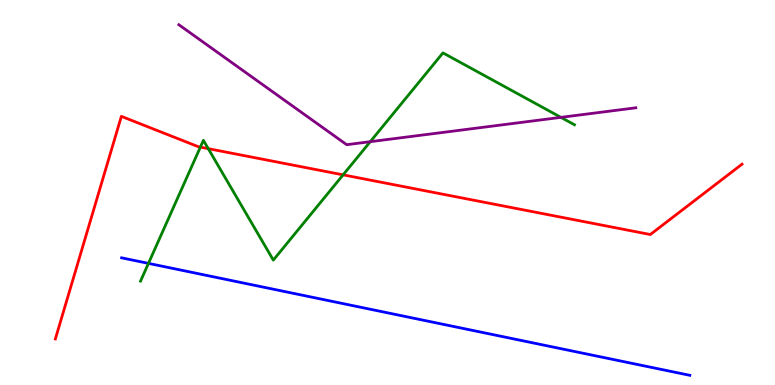[{'lines': ['blue', 'red'], 'intersections': []}, {'lines': ['green', 'red'], 'intersections': [{'x': 2.59, 'y': 6.18}, {'x': 2.69, 'y': 6.14}, {'x': 4.43, 'y': 5.46}]}, {'lines': ['purple', 'red'], 'intersections': []}, {'lines': ['blue', 'green'], 'intersections': [{'x': 1.92, 'y': 3.16}]}, {'lines': ['blue', 'purple'], 'intersections': []}, {'lines': ['green', 'purple'], 'intersections': [{'x': 4.78, 'y': 6.32}, {'x': 7.24, 'y': 6.95}]}]